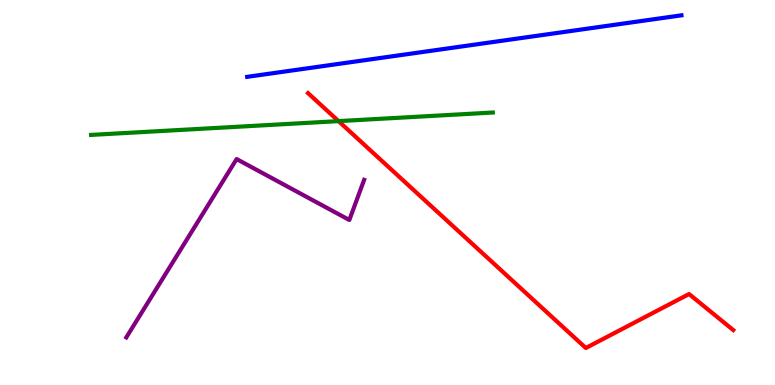[{'lines': ['blue', 'red'], 'intersections': []}, {'lines': ['green', 'red'], 'intersections': [{'x': 4.37, 'y': 6.85}]}, {'lines': ['purple', 'red'], 'intersections': []}, {'lines': ['blue', 'green'], 'intersections': []}, {'lines': ['blue', 'purple'], 'intersections': []}, {'lines': ['green', 'purple'], 'intersections': []}]